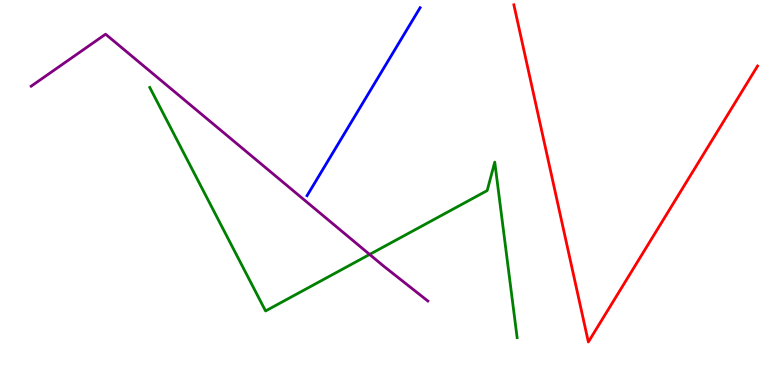[{'lines': ['blue', 'red'], 'intersections': []}, {'lines': ['green', 'red'], 'intersections': []}, {'lines': ['purple', 'red'], 'intersections': []}, {'lines': ['blue', 'green'], 'intersections': []}, {'lines': ['blue', 'purple'], 'intersections': []}, {'lines': ['green', 'purple'], 'intersections': [{'x': 4.77, 'y': 3.39}]}]